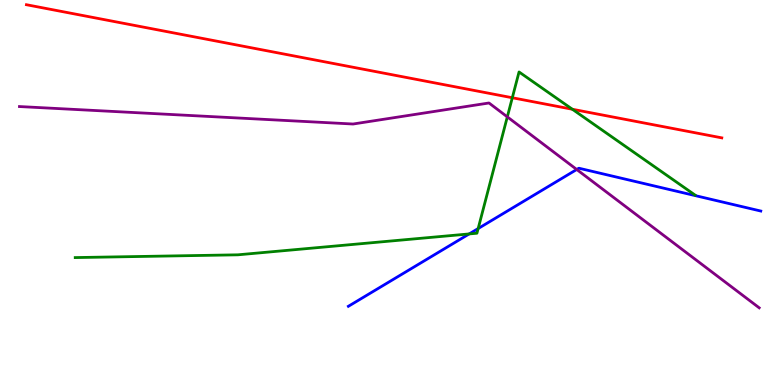[{'lines': ['blue', 'red'], 'intersections': []}, {'lines': ['green', 'red'], 'intersections': [{'x': 6.61, 'y': 7.46}, {'x': 7.39, 'y': 7.16}]}, {'lines': ['purple', 'red'], 'intersections': []}, {'lines': ['blue', 'green'], 'intersections': [{'x': 6.05, 'y': 3.92}, {'x': 6.17, 'y': 4.06}]}, {'lines': ['blue', 'purple'], 'intersections': [{'x': 7.44, 'y': 5.6}]}, {'lines': ['green', 'purple'], 'intersections': [{'x': 6.55, 'y': 6.96}]}]